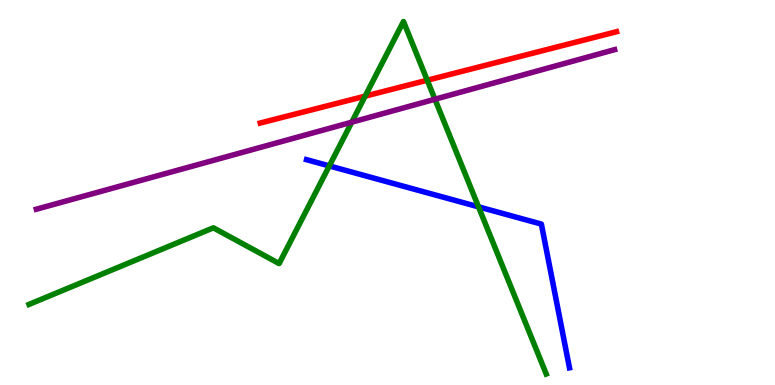[{'lines': ['blue', 'red'], 'intersections': []}, {'lines': ['green', 'red'], 'intersections': [{'x': 4.71, 'y': 7.5}, {'x': 5.51, 'y': 7.92}]}, {'lines': ['purple', 'red'], 'intersections': []}, {'lines': ['blue', 'green'], 'intersections': [{'x': 4.25, 'y': 5.69}, {'x': 6.17, 'y': 4.63}]}, {'lines': ['blue', 'purple'], 'intersections': []}, {'lines': ['green', 'purple'], 'intersections': [{'x': 4.54, 'y': 6.83}, {'x': 5.61, 'y': 7.42}]}]